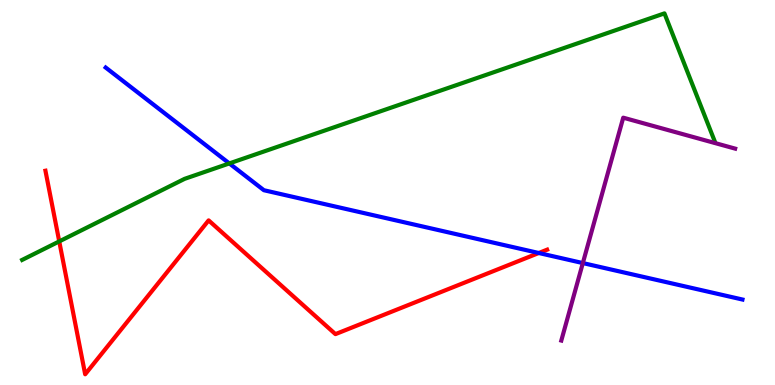[{'lines': ['blue', 'red'], 'intersections': [{'x': 6.95, 'y': 3.43}]}, {'lines': ['green', 'red'], 'intersections': [{'x': 0.764, 'y': 3.73}]}, {'lines': ['purple', 'red'], 'intersections': []}, {'lines': ['blue', 'green'], 'intersections': [{'x': 2.96, 'y': 5.76}]}, {'lines': ['blue', 'purple'], 'intersections': [{'x': 7.52, 'y': 3.17}]}, {'lines': ['green', 'purple'], 'intersections': []}]